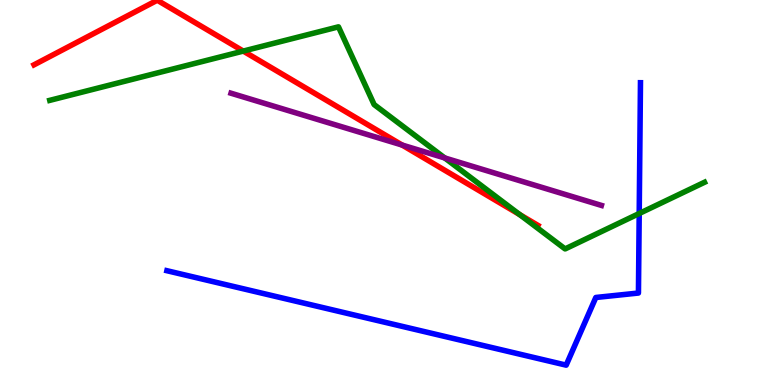[{'lines': ['blue', 'red'], 'intersections': []}, {'lines': ['green', 'red'], 'intersections': [{'x': 3.14, 'y': 8.67}, {'x': 6.71, 'y': 4.43}]}, {'lines': ['purple', 'red'], 'intersections': [{'x': 5.19, 'y': 6.23}]}, {'lines': ['blue', 'green'], 'intersections': [{'x': 8.25, 'y': 4.45}]}, {'lines': ['blue', 'purple'], 'intersections': []}, {'lines': ['green', 'purple'], 'intersections': [{'x': 5.74, 'y': 5.9}]}]